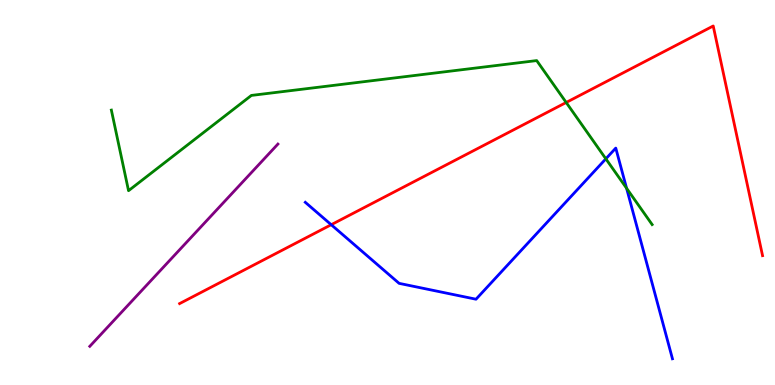[{'lines': ['blue', 'red'], 'intersections': [{'x': 4.27, 'y': 4.16}]}, {'lines': ['green', 'red'], 'intersections': [{'x': 7.31, 'y': 7.34}]}, {'lines': ['purple', 'red'], 'intersections': []}, {'lines': ['blue', 'green'], 'intersections': [{'x': 7.82, 'y': 5.88}, {'x': 8.08, 'y': 5.11}]}, {'lines': ['blue', 'purple'], 'intersections': []}, {'lines': ['green', 'purple'], 'intersections': []}]